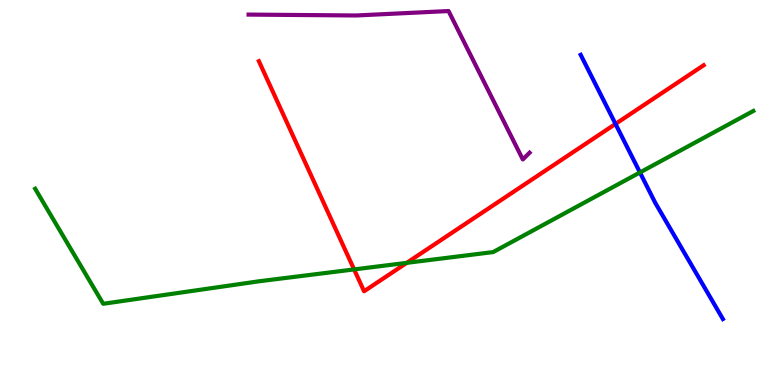[{'lines': ['blue', 'red'], 'intersections': [{'x': 7.94, 'y': 6.78}]}, {'lines': ['green', 'red'], 'intersections': [{'x': 4.57, 'y': 3.0}, {'x': 5.25, 'y': 3.17}]}, {'lines': ['purple', 'red'], 'intersections': []}, {'lines': ['blue', 'green'], 'intersections': [{'x': 8.26, 'y': 5.52}]}, {'lines': ['blue', 'purple'], 'intersections': []}, {'lines': ['green', 'purple'], 'intersections': []}]